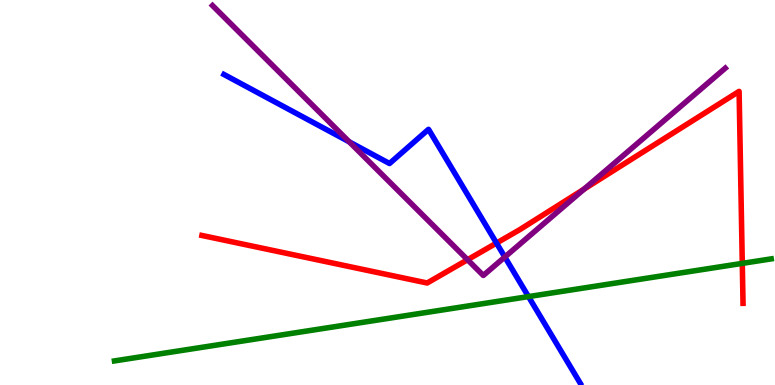[{'lines': ['blue', 'red'], 'intersections': [{'x': 6.41, 'y': 3.69}]}, {'lines': ['green', 'red'], 'intersections': [{'x': 9.58, 'y': 3.16}]}, {'lines': ['purple', 'red'], 'intersections': [{'x': 6.03, 'y': 3.25}, {'x': 7.54, 'y': 5.09}]}, {'lines': ['blue', 'green'], 'intersections': [{'x': 6.82, 'y': 2.3}]}, {'lines': ['blue', 'purple'], 'intersections': [{'x': 4.51, 'y': 6.32}, {'x': 6.51, 'y': 3.32}]}, {'lines': ['green', 'purple'], 'intersections': []}]